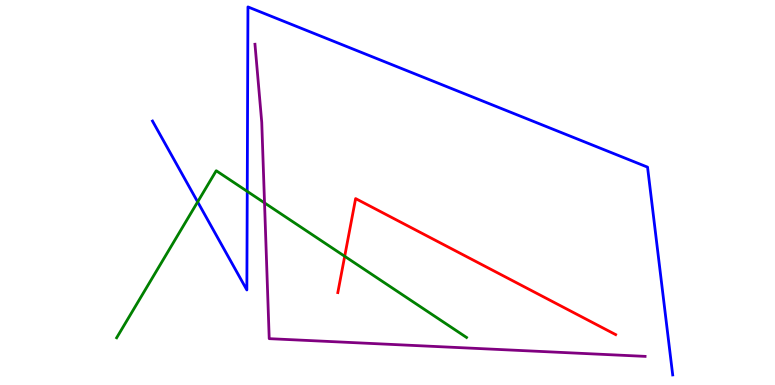[{'lines': ['blue', 'red'], 'intersections': []}, {'lines': ['green', 'red'], 'intersections': [{'x': 4.45, 'y': 3.34}]}, {'lines': ['purple', 'red'], 'intersections': []}, {'lines': ['blue', 'green'], 'intersections': [{'x': 2.55, 'y': 4.76}, {'x': 3.19, 'y': 5.03}]}, {'lines': ['blue', 'purple'], 'intersections': []}, {'lines': ['green', 'purple'], 'intersections': [{'x': 3.41, 'y': 4.73}]}]